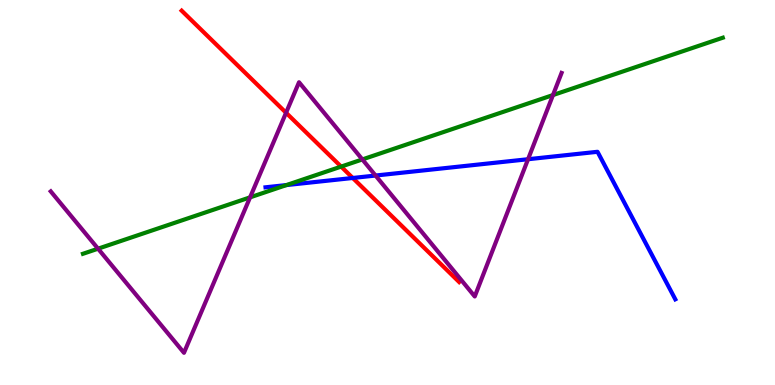[{'lines': ['blue', 'red'], 'intersections': [{'x': 4.55, 'y': 5.38}]}, {'lines': ['green', 'red'], 'intersections': [{'x': 4.4, 'y': 5.67}]}, {'lines': ['purple', 'red'], 'intersections': [{'x': 3.69, 'y': 7.07}]}, {'lines': ['blue', 'green'], 'intersections': [{'x': 3.7, 'y': 5.19}]}, {'lines': ['blue', 'purple'], 'intersections': [{'x': 4.85, 'y': 5.44}, {'x': 6.81, 'y': 5.86}]}, {'lines': ['green', 'purple'], 'intersections': [{'x': 1.27, 'y': 3.54}, {'x': 3.23, 'y': 4.87}, {'x': 4.68, 'y': 5.86}, {'x': 7.14, 'y': 7.53}]}]